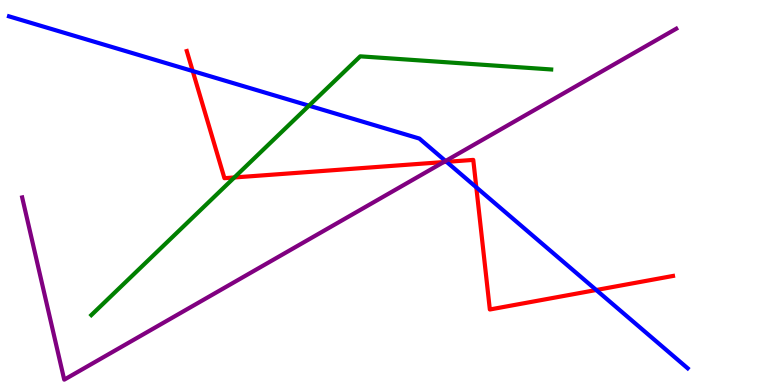[{'lines': ['blue', 'red'], 'intersections': [{'x': 2.49, 'y': 8.15}, {'x': 5.76, 'y': 5.8}, {'x': 6.15, 'y': 5.13}, {'x': 7.69, 'y': 2.47}]}, {'lines': ['green', 'red'], 'intersections': [{'x': 3.02, 'y': 5.39}]}, {'lines': ['purple', 'red'], 'intersections': [{'x': 5.73, 'y': 5.79}]}, {'lines': ['blue', 'green'], 'intersections': [{'x': 3.99, 'y': 7.26}]}, {'lines': ['blue', 'purple'], 'intersections': [{'x': 5.75, 'y': 5.82}]}, {'lines': ['green', 'purple'], 'intersections': []}]